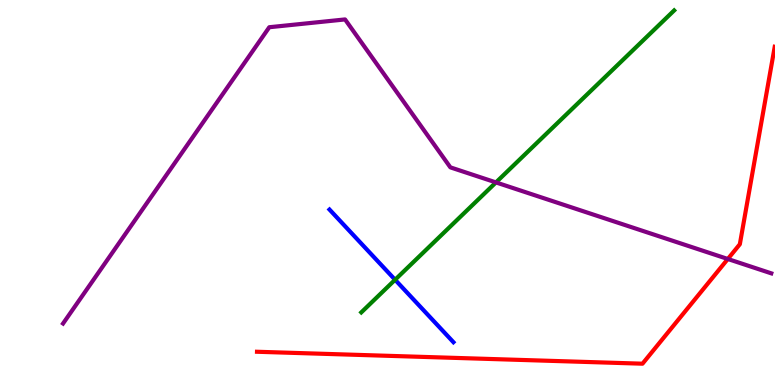[{'lines': ['blue', 'red'], 'intersections': []}, {'lines': ['green', 'red'], 'intersections': []}, {'lines': ['purple', 'red'], 'intersections': [{'x': 9.39, 'y': 3.27}]}, {'lines': ['blue', 'green'], 'intersections': [{'x': 5.1, 'y': 2.73}]}, {'lines': ['blue', 'purple'], 'intersections': []}, {'lines': ['green', 'purple'], 'intersections': [{'x': 6.4, 'y': 5.26}]}]